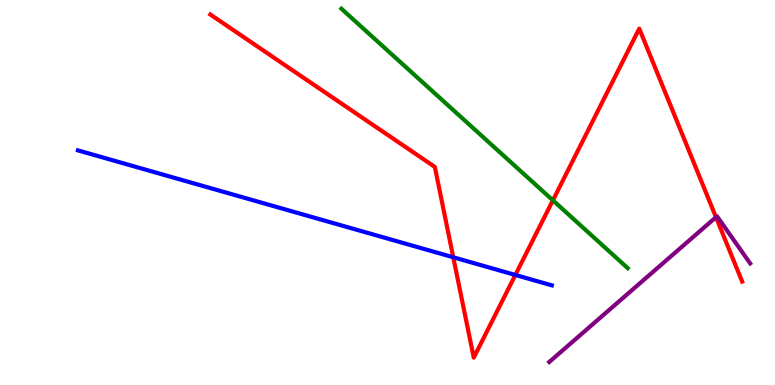[{'lines': ['blue', 'red'], 'intersections': [{'x': 5.85, 'y': 3.32}, {'x': 6.65, 'y': 2.86}]}, {'lines': ['green', 'red'], 'intersections': [{'x': 7.13, 'y': 4.8}]}, {'lines': ['purple', 'red'], 'intersections': [{'x': 9.24, 'y': 4.36}]}, {'lines': ['blue', 'green'], 'intersections': []}, {'lines': ['blue', 'purple'], 'intersections': []}, {'lines': ['green', 'purple'], 'intersections': []}]